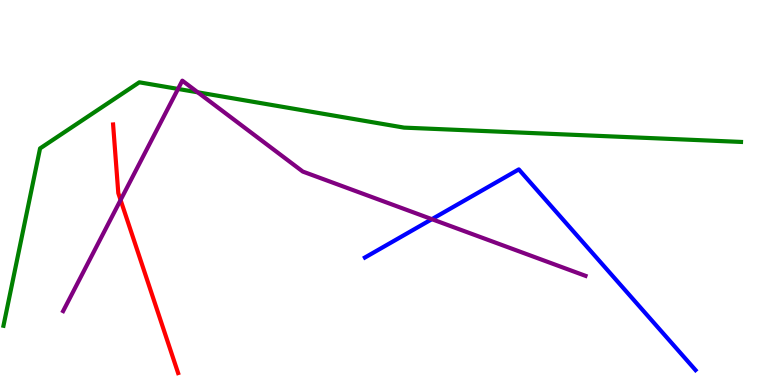[{'lines': ['blue', 'red'], 'intersections': []}, {'lines': ['green', 'red'], 'intersections': []}, {'lines': ['purple', 'red'], 'intersections': [{'x': 1.56, 'y': 4.81}]}, {'lines': ['blue', 'green'], 'intersections': []}, {'lines': ['blue', 'purple'], 'intersections': [{'x': 5.57, 'y': 4.31}]}, {'lines': ['green', 'purple'], 'intersections': [{'x': 2.3, 'y': 7.69}, {'x': 2.55, 'y': 7.6}]}]